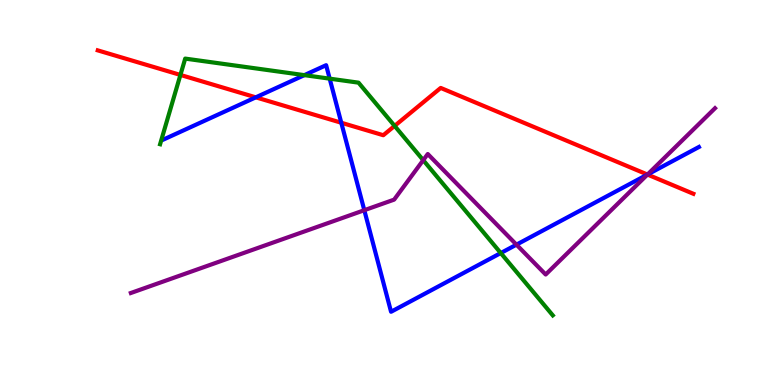[{'lines': ['blue', 'red'], 'intersections': [{'x': 3.3, 'y': 7.47}, {'x': 4.4, 'y': 6.81}, {'x': 8.35, 'y': 5.47}]}, {'lines': ['green', 'red'], 'intersections': [{'x': 2.33, 'y': 8.05}, {'x': 5.09, 'y': 6.73}]}, {'lines': ['purple', 'red'], 'intersections': [{'x': 8.35, 'y': 5.47}]}, {'lines': ['blue', 'green'], 'intersections': [{'x': 3.93, 'y': 8.05}, {'x': 4.25, 'y': 7.96}, {'x': 6.46, 'y': 3.43}]}, {'lines': ['blue', 'purple'], 'intersections': [{'x': 4.7, 'y': 4.54}, {'x': 6.66, 'y': 3.65}, {'x': 8.35, 'y': 5.47}]}, {'lines': ['green', 'purple'], 'intersections': [{'x': 5.46, 'y': 5.84}]}]